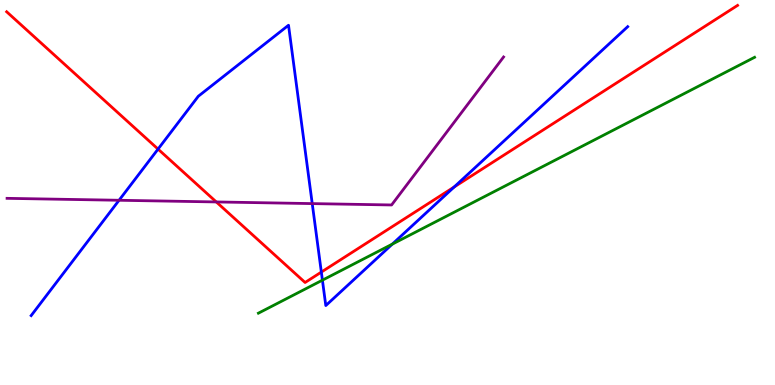[{'lines': ['blue', 'red'], 'intersections': [{'x': 2.04, 'y': 6.13}, {'x': 4.15, 'y': 2.93}, {'x': 5.86, 'y': 5.14}]}, {'lines': ['green', 'red'], 'intersections': []}, {'lines': ['purple', 'red'], 'intersections': [{'x': 2.79, 'y': 4.75}]}, {'lines': ['blue', 'green'], 'intersections': [{'x': 4.16, 'y': 2.72}, {'x': 5.06, 'y': 3.66}]}, {'lines': ['blue', 'purple'], 'intersections': [{'x': 1.54, 'y': 4.8}, {'x': 4.03, 'y': 4.71}]}, {'lines': ['green', 'purple'], 'intersections': []}]